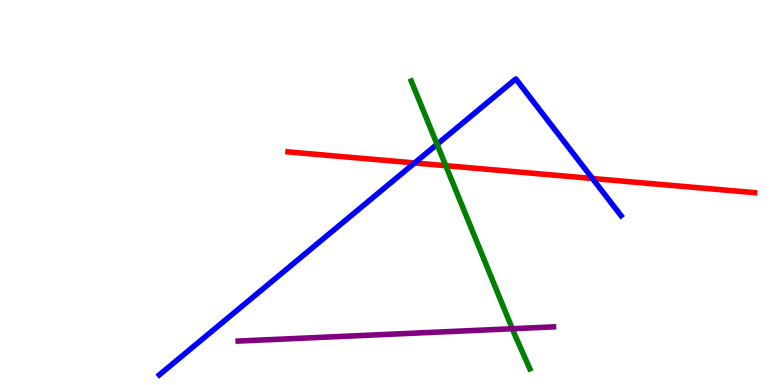[{'lines': ['blue', 'red'], 'intersections': [{'x': 5.35, 'y': 5.77}, {'x': 7.64, 'y': 5.36}]}, {'lines': ['green', 'red'], 'intersections': [{'x': 5.75, 'y': 5.7}]}, {'lines': ['purple', 'red'], 'intersections': []}, {'lines': ['blue', 'green'], 'intersections': [{'x': 5.64, 'y': 6.25}]}, {'lines': ['blue', 'purple'], 'intersections': []}, {'lines': ['green', 'purple'], 'intersections': [{'x': 6.61, 'y': 1.46}]}]